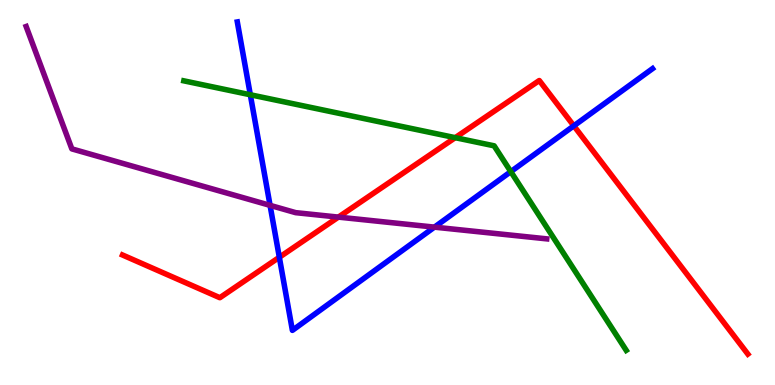[{'lines': ['blue', 'red'], 'intersections': [{'x': 3.6, 'y': 3.32}, {'x': 7.4, 'y': 6.73}]}, {'lines': ['green', 'red'], 'intersections': [{'x': 5.87, 'y': 6.42}]}, {'lines': ['purple', 'red'], 'intersections': [{'x': 4.37, 'y': 4.36}]}, {'lines': ['blue', 'green'], 'intersections': [{'x': 3.23, 'y': 7.54}, {'x': 6.59, 'y': 5.54}]}, {'lines': ['blue', 'purple'], 'intersections': [{'x': 3.48, 'y': 4.67}, {'x': 5.61, 'y': 4.1}]}, {'lines': ['green', 'purple'], 'intersections': []}]